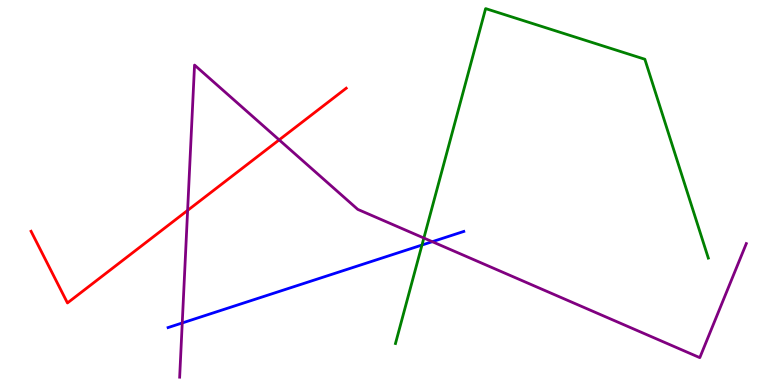[{'lines': ['blue', 'red'], 'intersections': []}, {'lines': ['green', 'red'], 'intersections': []}, {'lines': ['purple', 'red'], 'intersections': [{'x': 2.42, 'y': 4.54}, {'x': 3.6, 'y': 6.37}]}, {'lines': ['blue', 'green'], 'intersections': [{'x': 5.44, 'y': 3.64}]}, {'lines': ['blue', 'purple'], 'intersections': [{'x': 2.35, 'y': 1.61}, {'x': 5.58, 'y': 3.72}]}, {'lines': ['green', 'purple'], 'intersections': [{'x': 5.47, 'y': 3.82}]}]